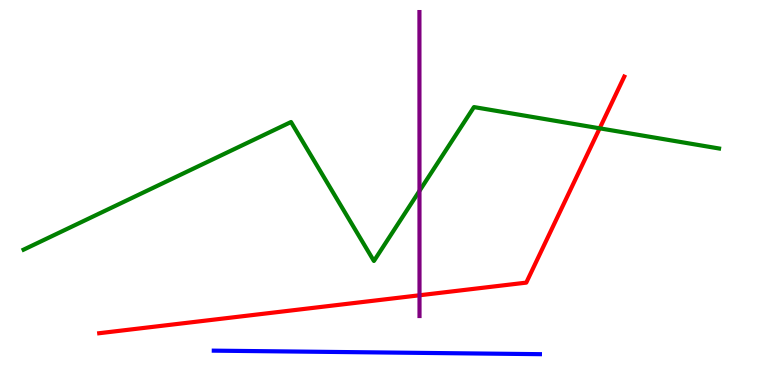[{'lines': ['blue', 'red'], 'intersections': []}, {'lines': ['green', 'red'], 'intersections': [{'x': 7.74, 'y': 6.67}]}, {'lines': ['purple', 'red'], 'intersections': [{'x': 5.41, 'y': 2.33}]}, {'lines': ['blue', 'green'], 'intersections': []}, {'lines': ['blue', 'purple'], 'intersections': []}, {'lines': ['green', 'purple'], 'intersections': [{'x': 5.41, 'y': 5.04}]}]